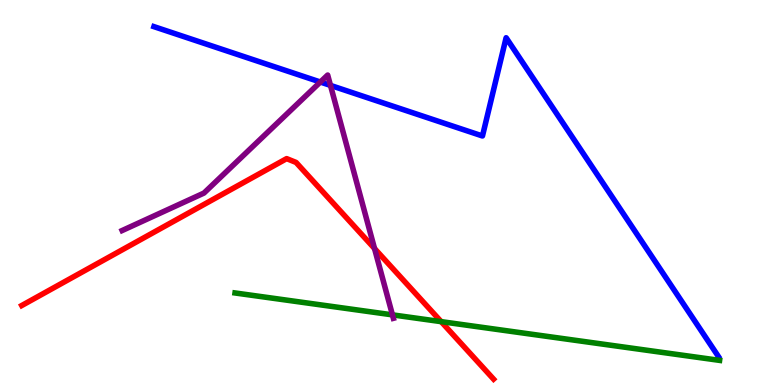[{'lines': ['blue', 'red'], 'intersections': []}, {'lines': ['green', 'red'], 'intersections': [{'x': 5.69, 'y': 1.65}]}, {'lines': ['purple', 'red'], 'intersections': [{'x': 4.83, 'y': 3.54}]}, {'lines': ['blue', 'green'], 'intersections': []}, {'lines': ['blue', 'purple'], 'intersections': [{'x': 4.13, 'y': 7.87}, {'x': 4.26, 'y': 7.78}]}, {'lines': ['green', 'purple'], 'intersections': [{'x': 5.06, 'y': 1.82}]}]